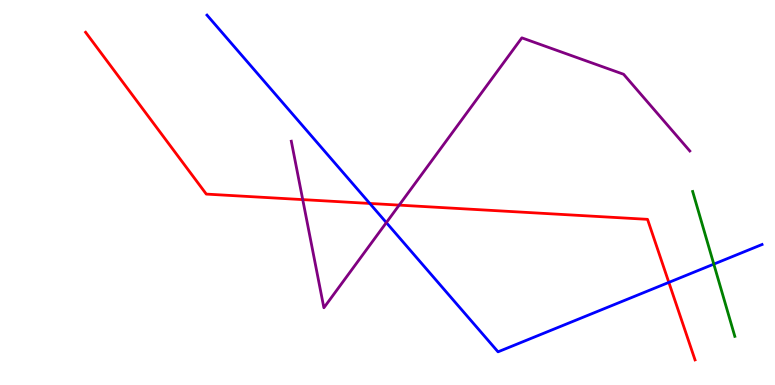[{'lines': ['blue', 'red'], 'intersections': [{'x': 4.77, 'y': 4.72}, {'x': 8.63, 'y': 2.66}]}, {'lines': ['green', 'red'], 'intersections': []}, {'lines': ['purple', 'red'], 'intersections': [{'x': 3.91, 'y': 4.82}, {'x': 5.15, 'y': 4.67}]}, {'lines': ['blue', 'green'], 'intersections': [{'x': 9.21, 'y': 3.14}]}, {'lines': ['blue', 'purple'], 'intersections': [{'x': 4.99, 'y': 4.22}]}, {'lines': ['green', 'purple'], 'intersections': []}]